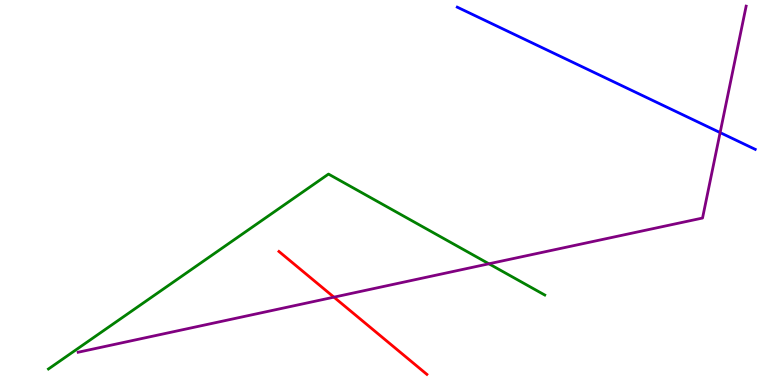[{'lines': ['blue', 'red'], 'intersections': []}, {'lines': ['green', 'red'], 'intersections': []}, {'lines': ['purple', 'red'], 'intersections': [{'x': 4.31, 'y': 2.28}]}, {'lines': ['blue', 'green'], 'intersections': []}, {'lines': ['blue', 'purple'], 'intersections': [{'x': 9.29, 'y': 6.56}]}, {'lines': ['green', 'purple'], 'intersections': [{'x': 6.31, 'y': 3.15}]}]